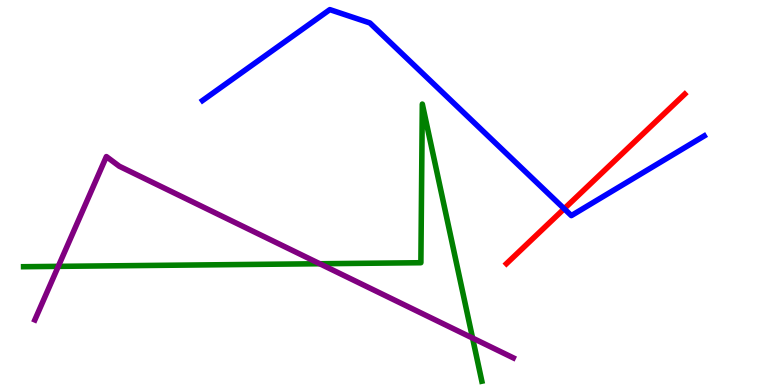[{'lines': ['blue', 'red'], 'intersections': [{'x': 7.28, 'y': 4.58}]}, {'lines': ['green', 'red'], 'intersections': []}, {'lines': ['purple', 'red'], 'intersections': []}, {'lines': ['blue', 'green'], 'intersections': []}, {'lines': ['blue', 'purple'], 'intersections': []}, {'lines': ['green', 'purple'], 'intersections': [{'x': 0.752, 'y': 3.08}, {'x': 4.13, 'y': 3.15}, {'x': 6.1, 'y': 1.22}]}]